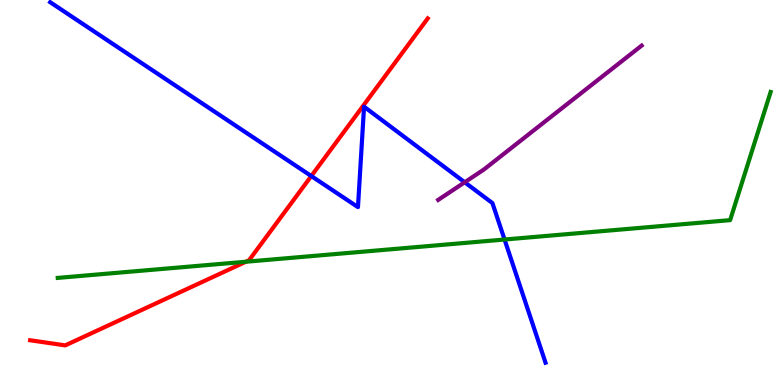[{'lines': ['blue', 'red'], 'intersections': [{'x': 4.02, 'y': 5.43}]}, {'lines': ['green', 'red'], 'intersections': [{'x': 3.17, 'y': 3.2}]}, {'lines': ['purple', 'red'], 'intersections': []}, {'lines': ['blue', 'green'], 'intersections': [{'x': 6.51, 'y': 3.78}]}, {'lines': ['blue', 'purple'], 'intersections': [{'x': 6.0, 'y': 5.27}]}, {'lines': ['green', 'purple'], 'intersections': []}]